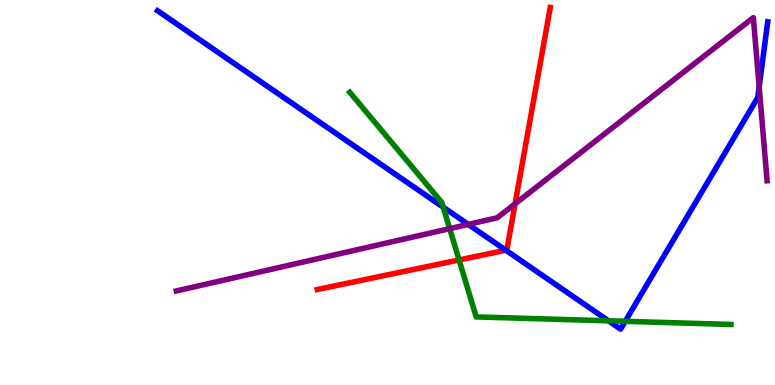[{'lines': ['blue', 'red'], 'intersections': [{'x': 6.53, 'y': 3.5}]}, {'lines': ['green', 'red'], 'intersections': [{'x': 5.92, 'y': 3.25}]}, {'lines': ['purple', 'red'], 'intersections': [{'x': 6.65, 'y': 4.71}]}, {'lines': ['blue', 'green'], 'intersections': [{'x': 5.72, 'y': 4.62}, {'x': 7.85, 'y': 1.67}, {'x': 8.07, 'y': 1.65}]}, {'lines': ['blue', 'purple'], 'intersections': [{'x': 6.04, 'y': 4.17}, {'x': 9.8, 'y': 7.74}]}, {'lines': ['green', 'purple'], 'intersections': [{'x': 5.8, 'y': 4.06}]}]